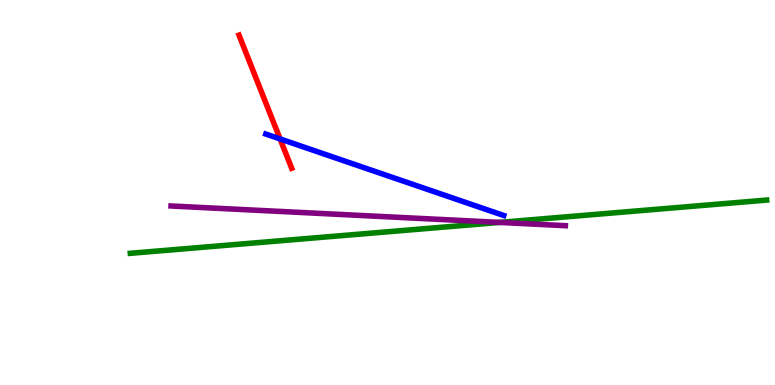[{'lines': ['blue', 'red'], 'intersections': [{'x': 3.61, 'y': 6.39}]}, {'lines': ['green', 'red'], 'intersections': []}, {'lines': ['purple', 'red'], 'intersections': []}, {'lines': ['blue', 'green'], 'intersections': []}, {'lines': ['blue', 'purple'], 'intersections': []}, {'lines': ['green', 'purple'], 'intersections': [{'x': 6.45, 'y': 4.22}]}]